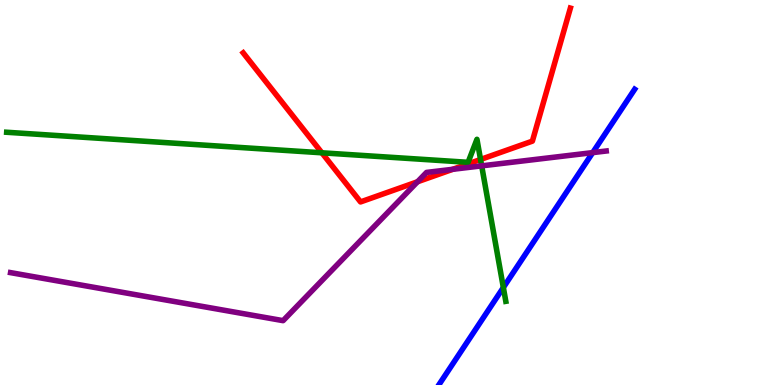[{'lines': ['blue', 'red'], 'intersections': []}, {'lines': ['green', 'red'], 'intersections': [{'x': 4.15, 'y': 6.03}, {'x': 6.2, 'y': 5.86}]}, {'lines': ['purple', 'red'], 'intersections': [{'x': 5.39, 'y': 5.28}, {'x': 5.84, 'y': 5.6}]}, {'lines': ['blue', 'green'], 'intersections': [{'x': 6.49, 'y': 2.53}]}, {'lines': ['blue', 'purple'], 'intersections': [{'x': 7.65, 'y': 6.04}]}, {'lines': ['green', 'purple'], 'intersections': [{'x': 6.22, 'y': 5.69}]}]